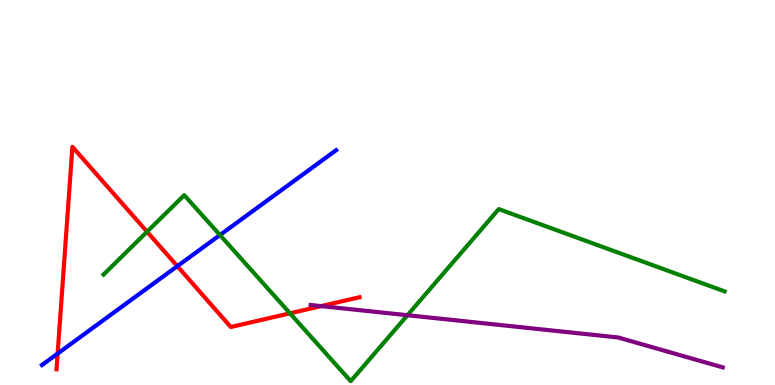[{'lines': ['blue', 'red'], 'intersections': [{'x': 0.744, 'y': 0.816}, {'x': 2.29, 'y': 3.09}]}, {'lines': ['green', 'red'], 'intersections': [{'x': 1.9, 'y': 3.98}, {'x': 3.74, 'y': 1.86}]}, {'lines': ['purple', 'red'], 'intersections': [{'x': 4.14, 'y': 2.05}]}, {'lines': ['blue', 'green'], 'intersections': [{'x': 2.84, 'y': 3.9}]}, {'lines': ['blue', 'purple'], 'intersections': []}, {'lines': ['green', 'purple'], 'intersections': [{'x': 5.26, 'y': 1.81}]}]